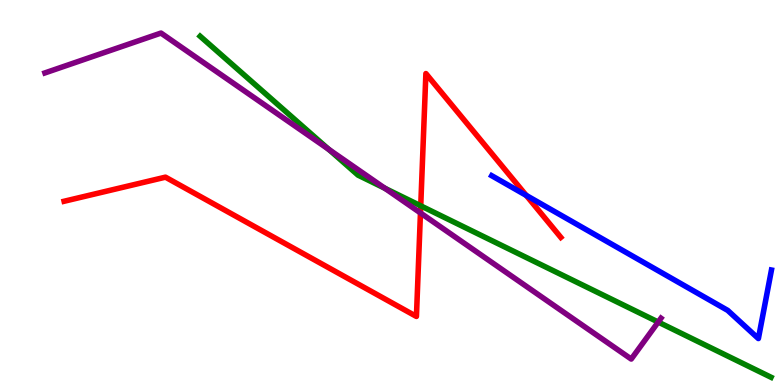[{'lines': ['blue', 'red'], 'intersections': [{'x': 6.79, 'y': 4.92}]}, {'lines': ['green', 'red'], 'intersections': [{'x': 5.43, 'y': 4.65}]}, {'lines': ['purple', 'red'], 'intersections': [{'x': 5.43, 'y': 4.47}]}, {'lines': ['blue', 'green'], 'intersections': []}, {'lines': ['blue', 'purple'], 'intersections': []}, {'lines': ['green', 'purple'], 'intersections': [{'x': 4.24, 'y': 6.12}, {'x': 4.97, 'y': 5.11}, {'x': 8.49, 'y': 1.64}]}]